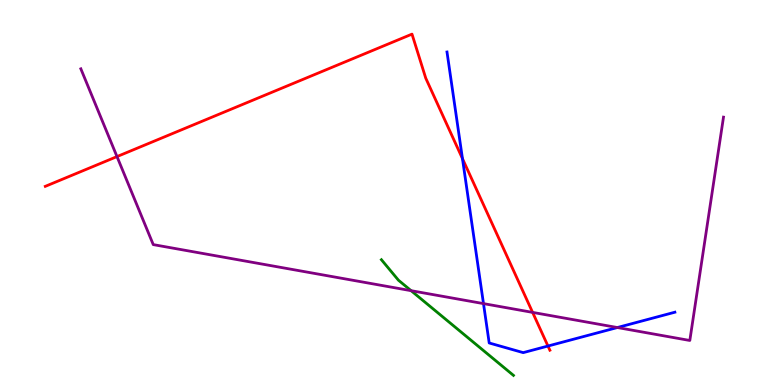[{'lines': ['blue', 'red'], 'intersections': [{'x': 5.97, 'y': 5.88}, {'x': 7.07, 'y': 1.01}]}, {'lines': ['green', 'red'], 'intersections': []}, {'lines': ['purple', 'red'], 'intersections': [{'x': 1.51, 'y': 5.93}, {'x': 6.87, 'y': 1.89}]}, {'lines': ['blue', 'green'], 'intersections': []}, {'lines': ['blue', 'purple'], 'intersections': [{'x': 6.24, 'y': 2.11}, {'x': 7.97, 'y': 1.49}]}, {'lines': ['green', 'purple'], 'intersections': [{'x': 5.3, 'y': 2.45}]}]